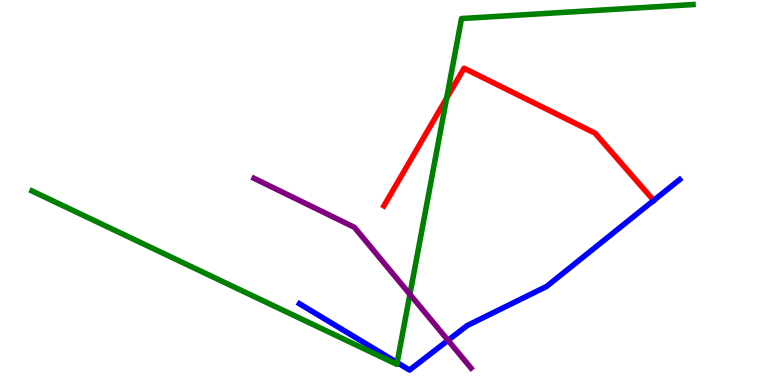[{'lines': ['blue', 'red'], 'intersections': [{'x': 8.43, 'y': 4.79}]}, {'lines': ['green', 'red'], 'intersections': [{'x': 5.76, 'y': 7.45}]}, {'lines': ['purple', 'red'], 'intersections': []}, {'lines': ['blue', 'green'], 'intersections': [{'x': 5.12, 'y': 0.583}]}, {'lines': ['blue', 'purple'], 'intersections': [{'x': 5.78, 'y': 1.16}]}, {'lines': ['green', 'purple'], 'intersections': [{'x': 5.29, 'y': 2.36}]}]